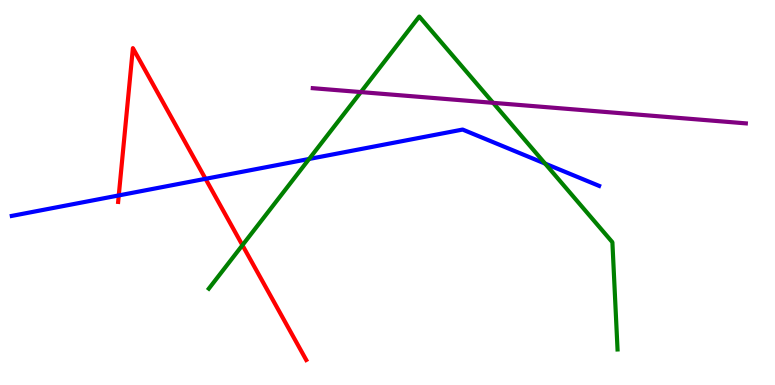[{'lines': ['blue', 'red'], 'intersections': [{'x': 1.53, 'y': 4.92}, {'x': 2.65, 'y': 5.36}]}, {'lines': ['green', 'red'], 'intersections': [{'x': 3.13, 'y': 3.63}]}, {'lines': ['purple', 'red'], 'intersections': []}, {'lines': ['blue', 'green'], 'intersections': [{'x': 3.99, 'y': 5.87}, {'x': 7.03, 'y': 5.75}]}, {'lines': ['blue', 'purple'], 'intersections': []}, {'lines': ['green', 'purple'], 'intersections': [{'x': 4.66, 'y': 7.61}, {'x': 6.36, 'y': 7.33}]}]